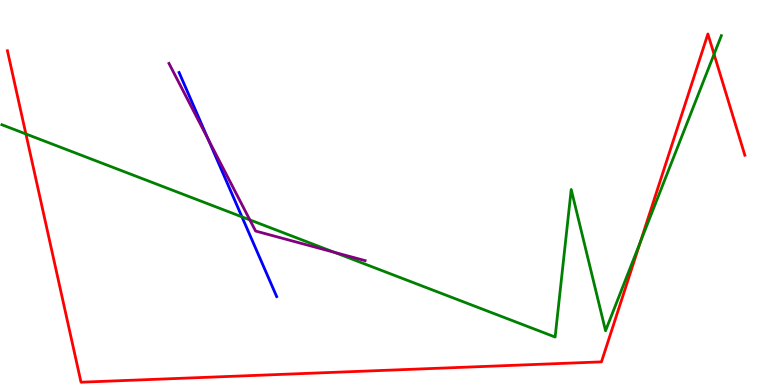[{'lines': ['blue', 'red'], 'intersections': []}, {'lines': ['green', 'red'], 'intersections': [{'x': 0.334, 'y': 6.52}, {'x': 8.26, 'y': 3.71}, {'x': 9.21, 'y': 8.59}]}, {'lines': ['purple', 'red'], 'intersections': []}, {'lines': ['blue', 'green'], 'intersections': [{'x': 3.12, 'y': 4.37}]}, {'lines': ['blue', 'purple'], 'intersections': [{'x': 2.69, 'y': 6.38}]}, {'lines': ['green', 'purple'], 'intersections': [{'x': 3.22, 'y': 4.29}, {'x': 4.31, 'y': 3.45}]}]